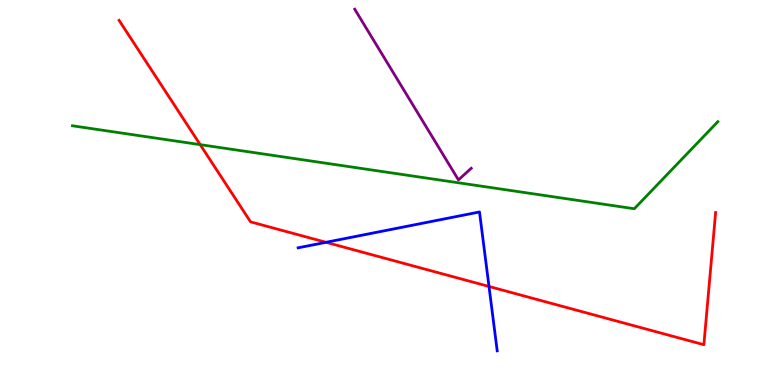[{'lines': ['blue', 'red'], 'intersections': [{'x': 4.21, 'y': 3.71}, {'x': 6.31, 'y': 2.56}]}, {'lines': ['green', 'red'], 'intersections': [{'x': 2.58, 'y': 6.24}]}, {'lines': ['purple', 'red'], 'intersections': []}, {'lines': ['blue', 'green'], 'intersections': []}, {'lines': ['blue', 'purple'], 'intersections': []}, {'lines': ['green', 'purple'], 'intersections': []}]